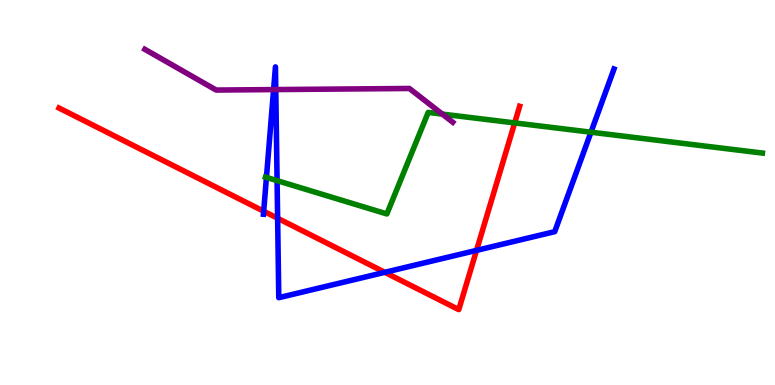[{'lines': ['blue', 'red'], 'intersections': [{'x': 3.4, 'y': 4.51}, {'x': 3.58, 'y': 4.33}, {'x': 4.97, 'y': 2.93}, {'x': 6.15, 'y': 3.5}]}, {'lines': ['green', 'red'], 'intersections': [{'x': 6.64, 'y': 6.81}]}, {'lines': ['purple', 'red'], 'intersections': []}, {'lines': ['blue', 'green'], 'intersections': [{'x': 3.44, 'y': 5.39}, {'x': 3.58, 'y': 5.31}, {'x': 7.63, 'y': 6.57}]}, {'lines': ['blue', 'purple'], 'intersections': [{'x': 3.53, 'y': 7.67}, {'x': 3.56, 'y': 7.67}]}, {'lines': ['green', 'purple'], 'intersections': [{'x': 5.71, 'y': 7.04}]}]